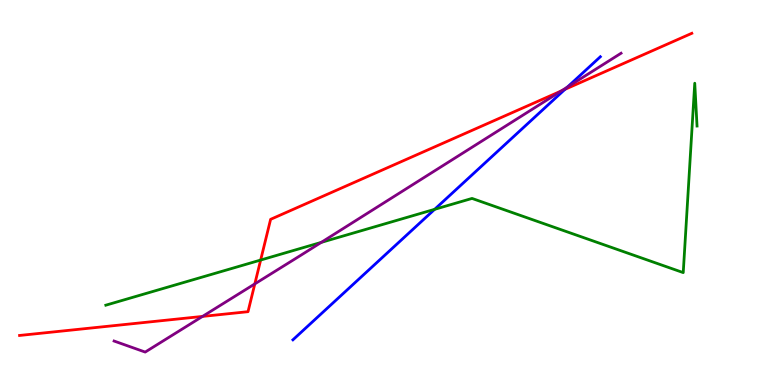[{'lines': ['blue', 'red'], 'intersections': [{'x': 7.29, 'y': 7.68}]}, {'lines': ['green', 'red'], 'intersections': [{'x': 3.36, 'y': 3.25}]}, {'lines': ['purple', 'red'], 'intersections': [{'x': 2.61, 'y': 1.78}, {'x': 3.29, 'y': 2.63}, {'x': 7.24, 'y': 7.64}]}, {'lines': ['blue', 'green'], 'intersections': [{'x': 5.61, 'y': 4.56}]}, {'lines': ['blue', 'purple'], 'intersections': [{'x': 7.32, 'y': 7.74}]}, {'lines': ['green', 'purple'], 'intersections': [{'x': 4.15, 'y': 3.7}]}]